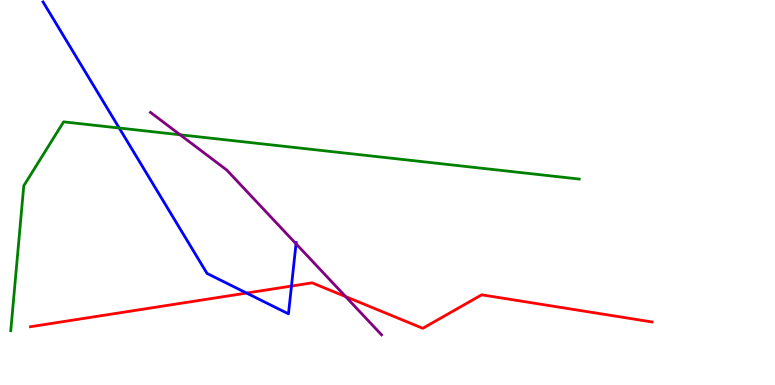[{'lines': ['blue', 'red'], 'intersections': [{'x': 3.18, 'y': 2.39}, {'x': 3.76, 'y': 2.57}]}, {'lines': ['green', 'red'], 'intersections': []}, {'lines': ['purple', 'red'], 'intersections': [{'x': 4.46, 'y': 2.3}]}, {'lines': ['blue', 'green'], 'intersections': [{'x': 1.54, 'y': 6.67}]}, {'lines': ['blue', 'purple'], 'intersections': [{'x': 3.82, 'y': 3.67}]}, {'lines': ['green', 'purple'], 'intersections': [{'x': 2.32, 'y': 6.5}]}]